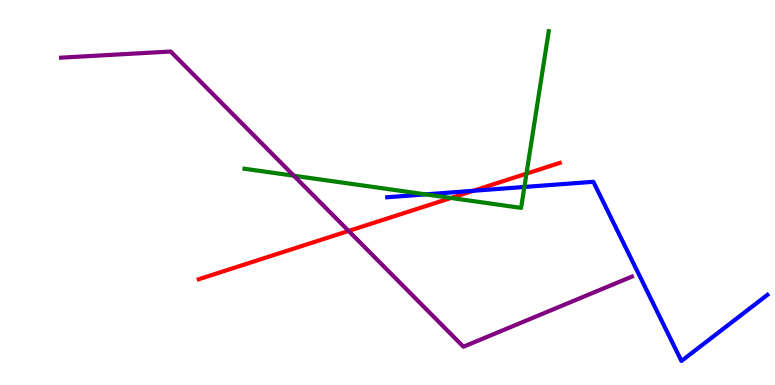[{'lines': ['blue', 'red'], 'intersections': [{'x': 6.11, 'y': 5.04}]}, {'lines': ['green', 'red'], 'intersections': [{'x': 5.82, 'y': 4.86}, {'x': 6.79, 'y': 5.49}]}, {'lines': ['purple', 'red'], 'intersections': [{'x': 4.5, 'y': 4.0}]}, {'lines': ['blue', 'green'], 'intersections': [{'x': 5.49, 'y': 4.95}, {'x': 6.77, 'y': 5.14}]}, {'lines': ['blue', 'purple'], 'intersections': []}, {'lines': ['green', 'purple'], 'intersections': [{'x': 3.79, 'y': 5.44}]}]